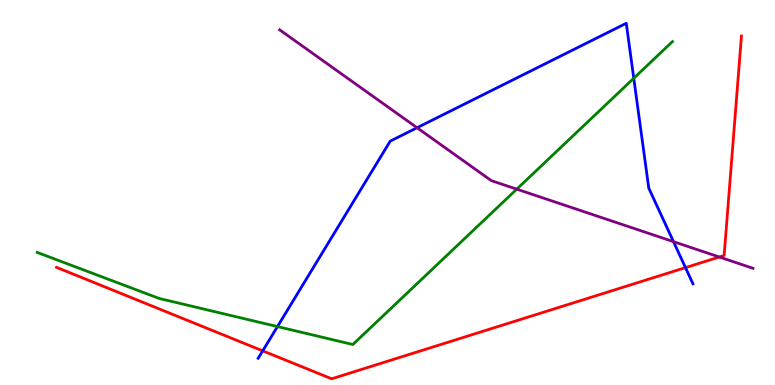[{'lines': ['blue', 'red'], 'intersections': [{'x': 3.39, 'y': 0.887}, {'x': 8.84, 'y': 3.05}]}, {'lines': ['green', 'red'], 'intersections': []}, {'lines': ['purple', 'red'], 'intersections': [{'x': 9.28, 'y': 3.32}]}, {'lines': ['blue', 'green'], 'intersections': [{'x': 3.58, 'y': 1.52}, {'x': 8.18, 'y': 7.97}]}, {'lines': ['blue', 'purple'], 'intersections': [{'x': 5.38, 'y': 6.68}, {'x': 8.69, 'y': 3.72}]}, {'lines': ['green', 'purple'], 'intersections': [{'x': 6.67, 'y': 5.09}]}]